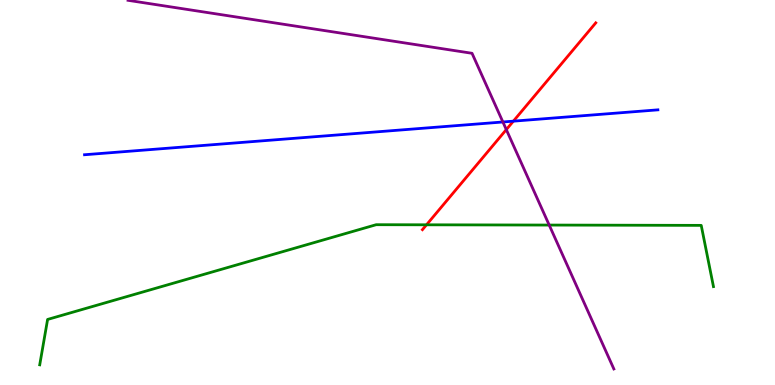[{'lines': ['blue', 'red'], 'intersections': [{'x': 6.62, 'y': 6.85}]}, {'lines': ['green', 'red'], 'intersections': [{'x': 5.5, 'y': 4.16}]}, {'lines': ['purple', 'red'], 'intersections': [{'x': 6.53, 'y': 6.63}]}, {'lines': ['blue', 'green'], 'intersections': []}, {'lines': ['blue', 'purple'], 'intersections': [{'x': 6.49, 'y': 6.83}]}, {'lines': ['green', 'purple'], 'intersections': [{'x': 7.09, 'y': 4.15}]}]